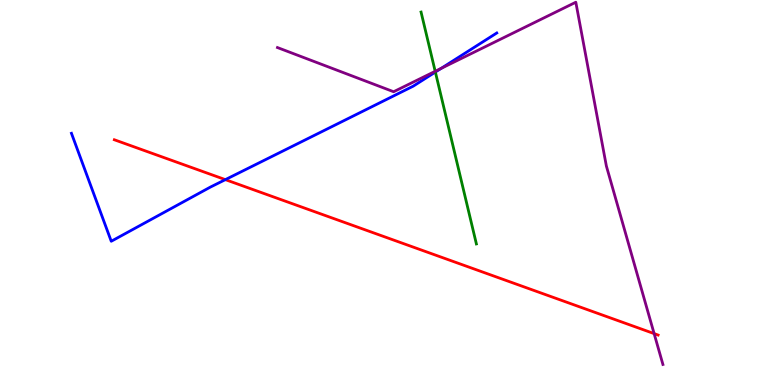[{'lines': ['blue', 'red'], 'intersections': [{'x': 2.91, 'y': 5.33}]}, {'lines': ['green', 'red'], 'intersections': []}, {'lines': ['purple', 'red'], 'intersections': [{'x': 8.44, 'y': 1.33}]}, {'lines': ['blue', 'green'], 'intersections': [{'x': 5.62, 'y': 8.13}]}, {'lines': ['blue', 'purple'], 'intersections': [{'x': 5.69, 'y': 8.22}]}, {'lines': ['green', 'purple'], 'intersections': [{'x': 5.62, 'y': 8.15}]}]